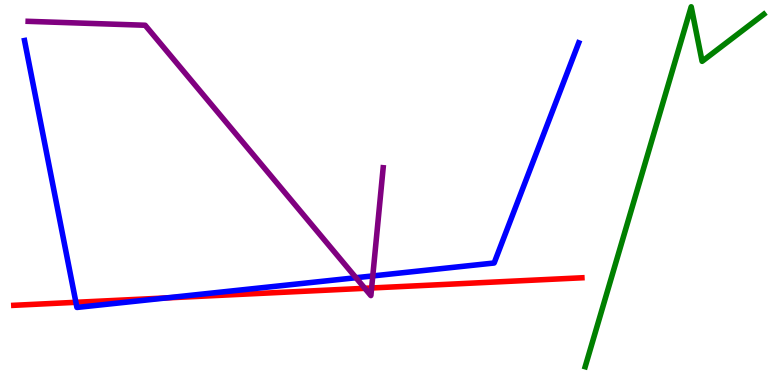[{'lines': ['blue', 'red'], 'intersections': [{'x': 0.979, 'y': 2.15}, {'x': 2.14, 'y': 2.26}]}, {'lines': ['green', 'red'], 'intersections': []}, {'lines': ['purple', 'red'], 'intersections': [{'x': 4.71, 'y': 2.51}, {'x': 4.8, 'y': 2.52}]}, {'lines': ['blue', 'green'], 'intersections': []}, {'lines': ['blue', 'purple'], 'intersections': [{'x': 4.59, 'y': 2.79}, {'x': 4.81, 'y': 2.83}]}, {'lines': ['green', 'purple'], 'intersections': []}]